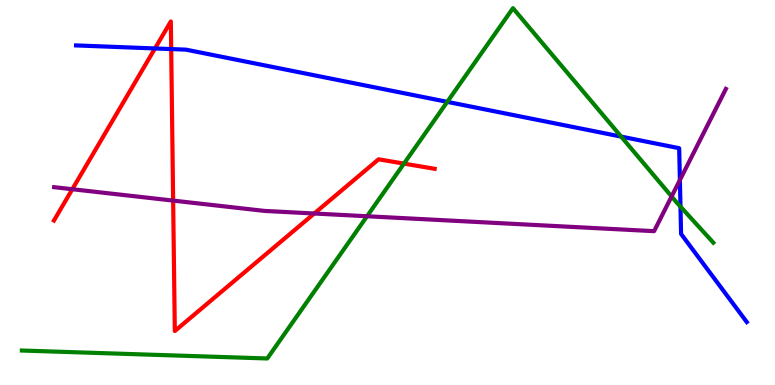[{'lines': ['blue', 'red'], 'intersections': [{'x': 2.0, 'y': 8.74}, {'x': 2.21, 'y': 8.73}]}, {'lines': ['green', 'red'], 'intersections': [{'x': 5.21, 'y': 5.75}]}, {'lines': ['purple', 'red'], 'intersections': [{'x': 0.933, 'y': 5.09}, {'x': 2.23, 'y': 4.79}, {'x': 4.05, 'y': 4.45}]}, {'lines': ['blue', 'green'], 'intersections': [{'x': 5.77, 'y': 7.35}, {'x': 8.02, 'y': 6.45}, {'x': 8.78, 'y': 4.63}]}, {'lines': ['blue', 'purple'], 'intersections': [{'x': 8.77, 'y': 5.32}]}, {'lines': ['green', 'purple'], 'intersections': [{'x': 4.74, 'y': 4.38}, {'x': 8.67, 'y': 4.9}]}]